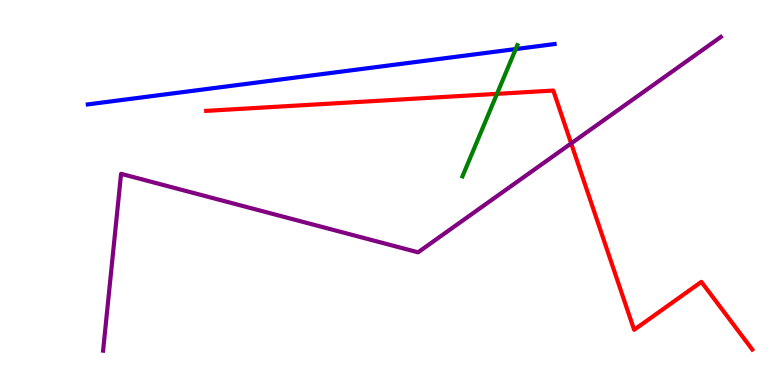[{'lines': ['blue', 'red'], 'intersections': []}, {'lines': ['green', 'red'], 'intersections': [{'x': 6.41, 'y': 7.56}]}, {'lines': ['purple', 'red'], 'intersections': [{'x': 7.37, 'y': 6.28}]}, {'lines': ['blue', 'green'], 'intersections': [{'x': 6.65, 'y': 8.73}]}, {'lines': ['blue', 'purple'], 'intersections': []}, {'lines': ['green', 'purple'], 'intersections': []}]